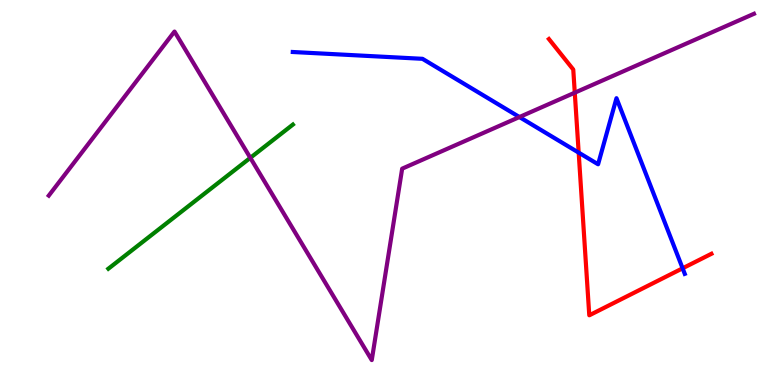[{'lines': ['blue', 'red'], 'intersections': [{'x': 7.47, 'y': 6.04}, {'x': 8.81, 'y': 3.03}]}, {'lines': ['green', 'red'], 'intersections': []}, {'lines': ['purple', 'red'], 'intersections': [{'x': 7.42, 'y': 7.59}]}, {'lines': ['blue', 'green'], 'intersections': []}, {'lines': ['blue', 'purple'], 'intersections': [{'x': 6.7, 'y': 6.96}]}, {'lines': ['green', 'purple'], 'intersections': [{'x': 3.23, 'y': 5.9}]}]